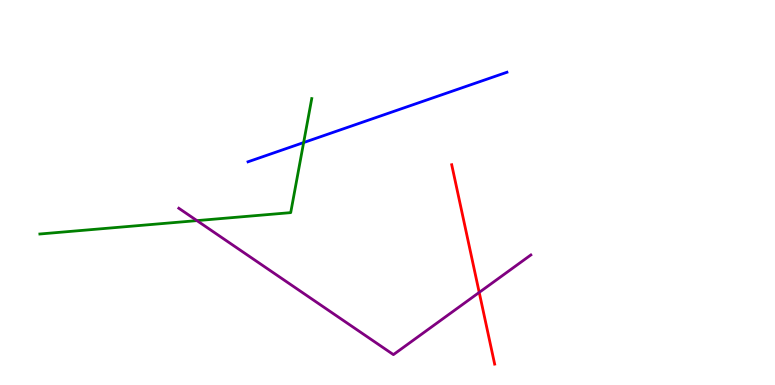[{'lines': ['blue', 'red'], 'intersections': []}, {'lines': ['green', 'red'], 'intersections': []}, {'lines': ['purple', 'red'], 'intersections': [{'x': 6.18, 'y': 2.4}]}, {'lines': ['blue', 'green'], 'intersections': [{'x': 3.92, 'y': 6.3}]}, {'lines': ['blue', 'purple'], 'intersections': []}, {'lines': ['green', 'purple'], 'intersections': [{'x': 2.54, 'y': 4.27}]}]